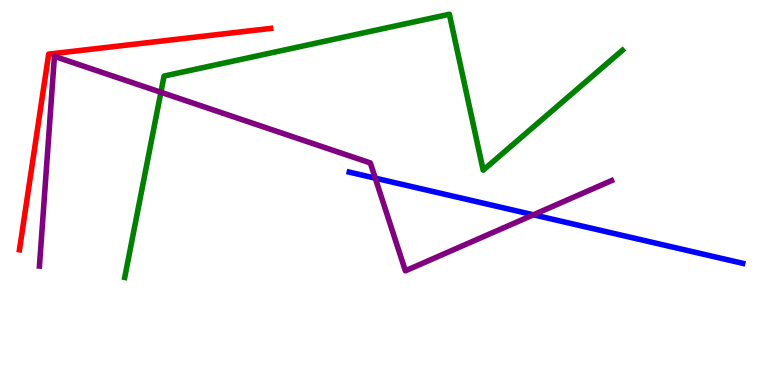[{'lines': ['blue', 'red'], 'intersections': []}, {'lines': ['green', 'red'], 'intersections': []}, {'lines': ['purple', 'red'], 'intersections': []}, {'lines': ['blue', 'green'], 'intersections': []}, {'lines': ['blue', 'purple'], 'intersections': [{'x': 4.84, 'y': 5.37}, {'x': 6.88, 'y': 4.42}]}, {'lines': ['green', 'purple'], 'intersections': [{'x': 2.08, 'y': 7.6}]}]